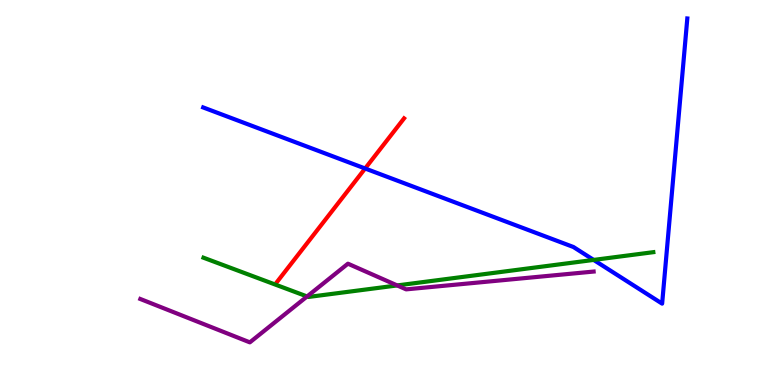[{'lines': ['blue', 'red'], 'intersections': [{'x': 4.71, 'y': 5.62}]}, {'lines': ['green', 'red'], 'intersections': []}, {'lines': ['purple', 'red'], 'intersections': []}, {'lines': ['blue', 'green'], 'intersections': [{'x': 7.66, 'y': 3.25}]}, {'lines': ['blue', 'purple'], 'intersections': []}, {'lines': ['green', 'purple'], 'intersections': [{'x': 3.96, 'y': 2.3}, {'x': 5.13, 'y': 2.59}]}]